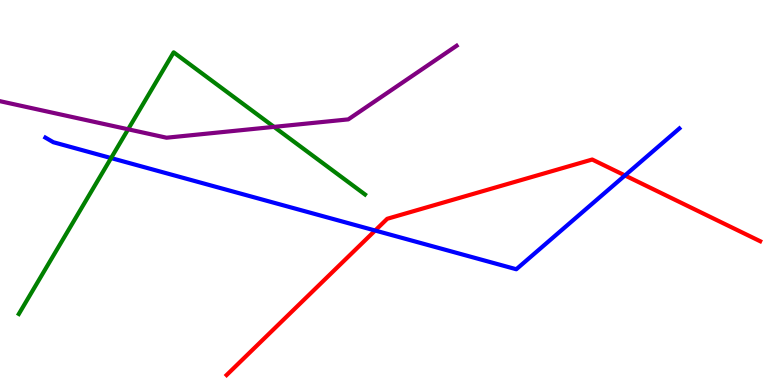[{'lines': ['blue', 'red'], 'intersections': [{'x': 4.84, 'y': 4.01}, {'x': 8.06, 'y': 5.44}]}, {'lines': ['green', 'red'], 'intersections': []}, {'lines': ['purple', 'red'], 'intersections': []}, {'lines': ['blue', 'green'], 'intersections': [{'x': 1.43, 'y': 5.89}]}, {'lines': ['blue', 'purple'], 'intersections': []}, {'lines': ['green', 'purple'], 'intersections': [{'x': 1.65, 'y': 6.64}, {'x': 3.54, 'y': 6.7}]}]